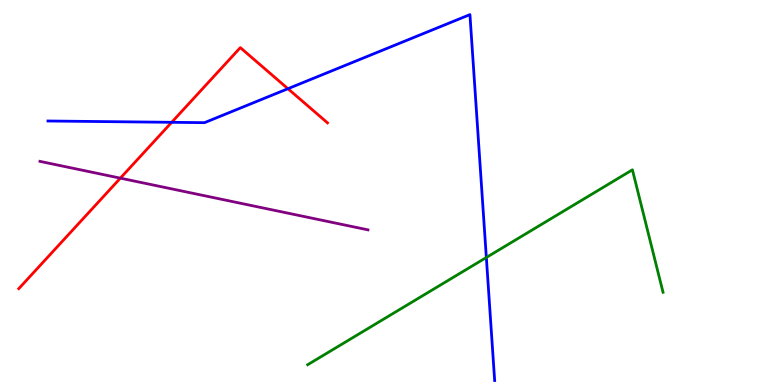[{'lines': ['blue', 'red'], 'intersections': [{'x': 2.22, 'y': 6.82}, {'x': 3.72, 'y': 7.7}]}, {'lines': ['green', 'red'], 'intersections': []}, {'lines': ['purple', 'red'], 'intersections': [{'x': 1.55, 'y': 5.37}]}, {'lines': ['blue', 'green'], 'intersections': [{'x': 6.28, 'y': 3.31}]}, {'lines': ['blue', 'purple'], 'intersections': []}, {'lines': ['green', 'purple'], 'intersections': []}]